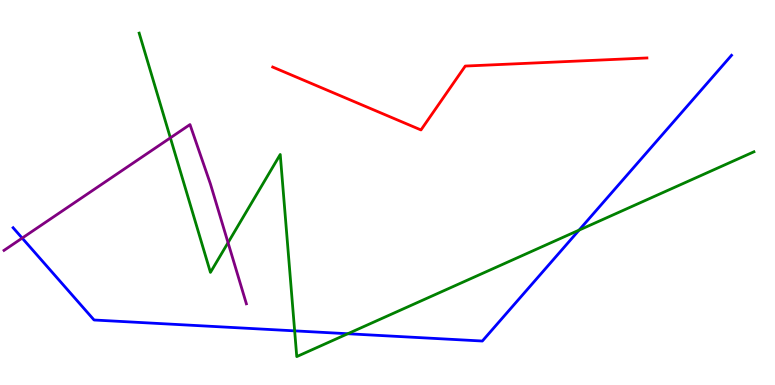[{'lines': ['blue', 'red'], 'intersections': []}, {'lines': ['green', 'red'], 'intersections': []}, {'lines': ['purple', 'red'], 'intersections': []}, {'lines': ['blue', 'green'], 'intersections': [{'x': 3.8, 'y': 1.41}, {'x': 4.49, 'y': 1.33}, {'x': 7.47, 'y': 4.02}]}, {'lines': ['blue', 'purple'], 'intersections': [{'x': 0.286, 'y': 3.82}]}, {'lines': ['green', 'purple'], 'intersections': [{'x': 2.2, 'y': 6.42}, {'x': 2.94, 'y': 3.7}]}]